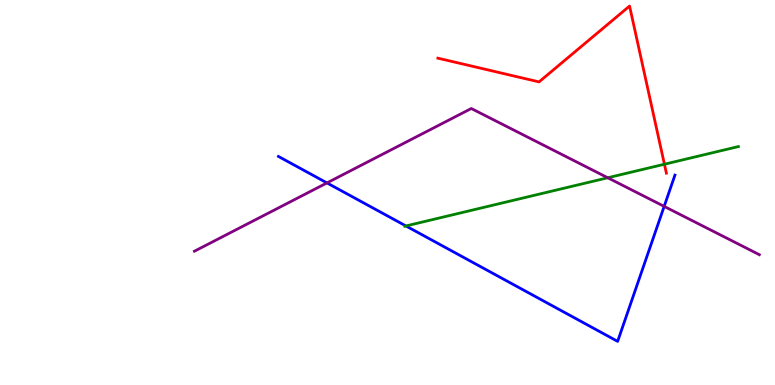[{'lines': ['blue', 'red'], 'intersections': []}, {'lines': ['green', 'red'], 'intersections': [{'x': 8.57, 'y': 5.73}]}, {'lines': ['purple', 'red'], 'intersections': []}, {'lines': ['blue', 'green'], 'intersections': [{'x': 5.24, 'y': 4.13}]}, {'lines': ['blue', 'purple'], 'intersections': [{'x': 4.22, 'y': 5.25}, {'x': 8.57, 'y': 4.64}]}, {'lines': ['green', 'purple'], 'intersections': [{'x': 7.84, 'y': 5.38}]}]